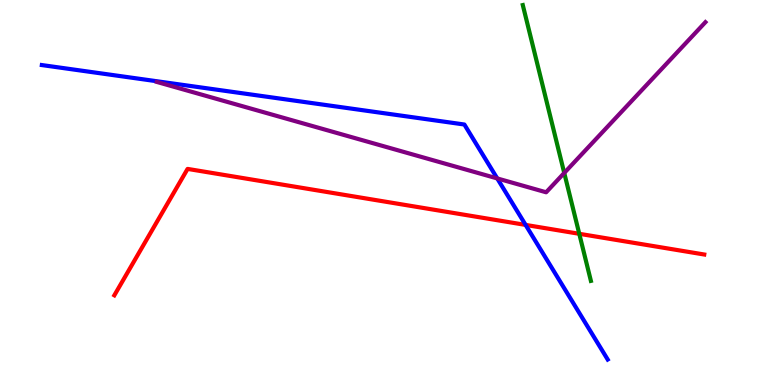[{'lines': ['blue', 'red'], 'intersections': [{'x': 6.78, 'y': 4.16}]}, {'lines': ['green', 'red'], 'intersections': [{'x': 7.47, 'y': 3.93}]}, {'lines': ['purple', 'red'], 'intersections': []}, {'lines': ['blue', 'green'], 'intersections': []}, {'lines': ['blue', 'purple'], 'intersections': [{'x': 6.42, 'y': 5.37}]}, {'lines': ['green', 'purple'], 'intersections': [{'x': 7.28, 'y': 5.51}]}]